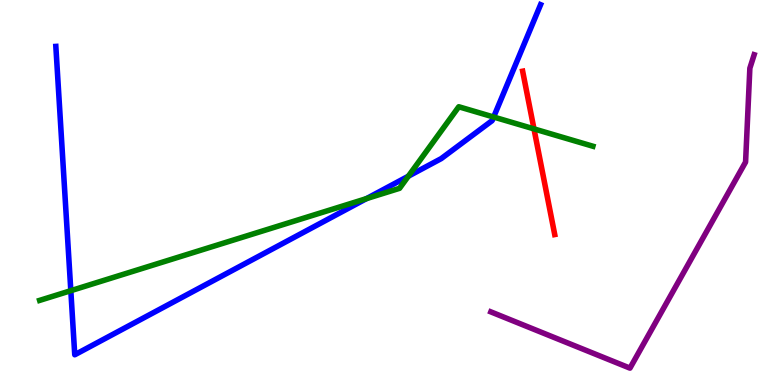[{'lines': ['blue', 'red'], 'intersections': []}, {'lines': ['green', 'red'], 'intersections': [{'x': 6.89, 'y': 6.65}]}, {'lines': ['purple', 'red'], 'intersections': []}, {'lines': ['blue', 'green'], 'intersections': [{'x': 0.914, 'y': 2.45}, {'x': 4.73, 'y': 4.84}, {'x': 5.27, 'y': 5.42}, {'x': 6.37, 'y': 6.96}]}, {'lines': ['blue', 'purple'], 'intersections': []}, {'lines': ['green', 'purple'], 'intersections': []}]